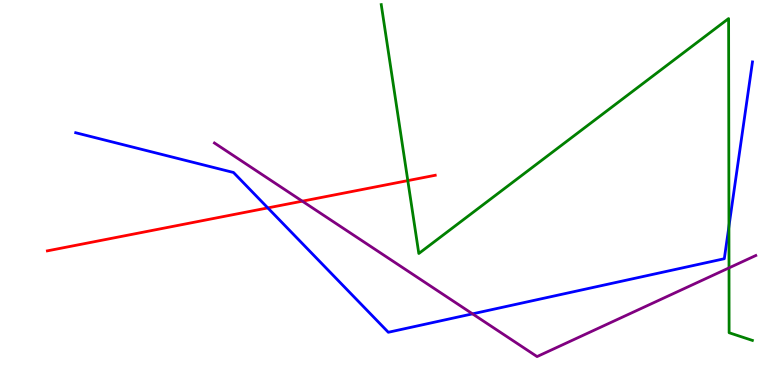[{'lines': ['blue', 'red'], 'intersections': [{'x': 3.46, 'y': 4.6}]}, {'lines': ['green', 'red'], 'intersections': [{'x': 5.26, 'y': 5.31}]}, {'lines': ['purple', 'red'], 'intersections': [{'x': 3.9, 'y': 4.77}]}, {'lines': ['blue', 'green'], 'intersections': [{'x': 9.41, 'y': 4.12}]}, {'lines': ['blue', 'purple'], 'intersections': [{'x': 6.1, 'y': 1.85}]}, {'lines': ['green', 'purple'], 'intersections': [{'x': 9.41, 'y': 3.04}]}]